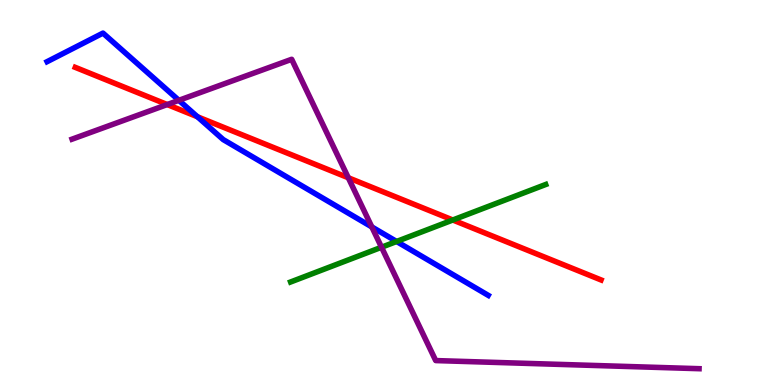[{'lines': ['blue', 'red'], 'intersections': [{'x': 2.55, 'y': 6.97}]}, {'lines': ['green', 'red'], 'intersections': [{'x': 5.84, 'y': 4.29}]}, {'lines': ['purple', 'red'], 'intersections': [{'x': 2.16, 'y': 7.28}, {'x': 4.49, 'y': 5.38}]}, {'lines': ['blue', 'green'], 'intersections': [{'x': 5.12, 'y': 3.73}]}, {'lines': ['blue', 'purple'], 'intersections': [{'x': 2.31, 'y': 7.39}, {'x': 4.8, 'y': 4.11}]}, {'lines': ['green', 'purple'], 'intersections': [{'x': 4.92, 'y': 3.58}]}]